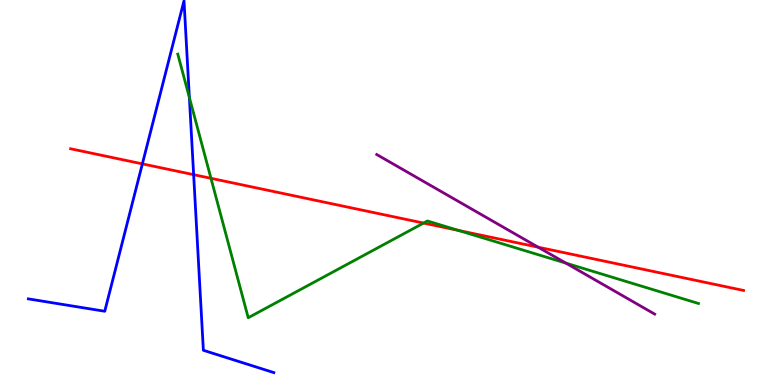[{'lines': ['blue', 'red'], 'intersections': [{'x': 1.84, 'y': 5.74}, {'x': 2.5, 'y': 5.46}]}, {'lines': ['green', 'red'], 'intersections': [{'x': 2.72, 'y': 5.37}, {'x': 5.47, 'y': 4.21}, {'x': 5.92, 'y': 4.02}]}, {'lines': ['purple', 'red'], 'intersections': [{'x': 6.94, 'y': 3.58}]}, {'lines': ['blue', 'green'], 'intersections': [{'x': 2.44, 'y': 7.47}]}, {'lines': ['blue', 'purple'], 'intersections': []}, {'lines': ['green', 'purple'], 'intersections': [{'x': 7.3, 'y': 3.17}]}]